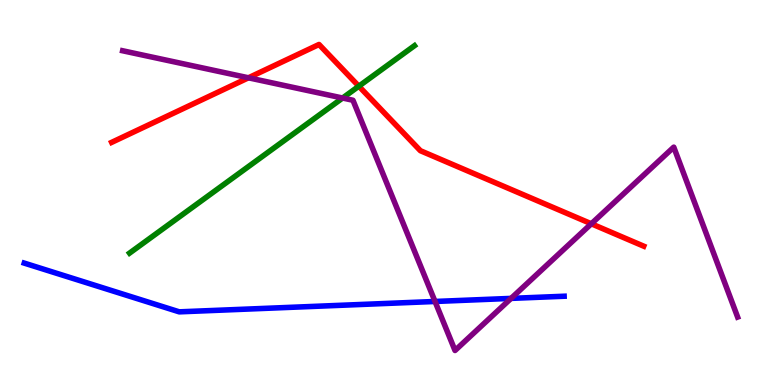[{'lines': ['blue', 'red'], 'intersections': []}, {'lines': ['green', 'red'], 'intersections': [{'x': 4.63, 'y': 7.76}]}, {'lines': ['purple', 'red'], 'intersections': [{'x': 3.21, 'y': 7.98}, {'x': 7.63, 'y': 4.19}]}, {'lines': ['blue', 'green'], 'intersections': []}, {'lines': ['blue', 'purple'], 'intersections': [{'x': 5.61, 'y': 2.17}, {'x': 6.59, 'y': 2.25}]}, {'lines': ['green', 'purple'], 'intersections': [{'x': 4.42, 'y': 7.45}]}]